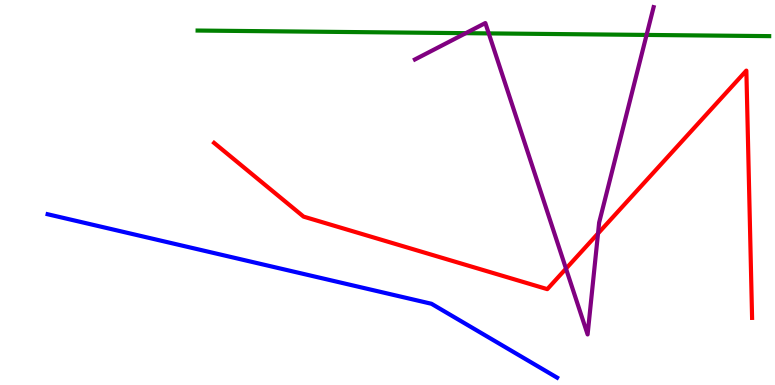[{'lines': ['blue', 'red'], 'intersections': []}, {'lines': ['green', 'red'], 'intersections': []}, {'lines': ['purple', 'red'], 'intersections': [{'x': 7.3, 'y': 3.02}, {'x': 7.72, 'y': 3.94}]}, {'lines': ['blue', 'green'], 'intersections': []}, {'lines': ['blue', 'purple'], 'intersections': []}, {'lines': ['green', 'purple'], 'intersections': [{'x': 6.01, 'y': 9.14}, {'x': 6.31, 'y': 9.13}, {'x': 8.34, 'y': 9.09}]}]